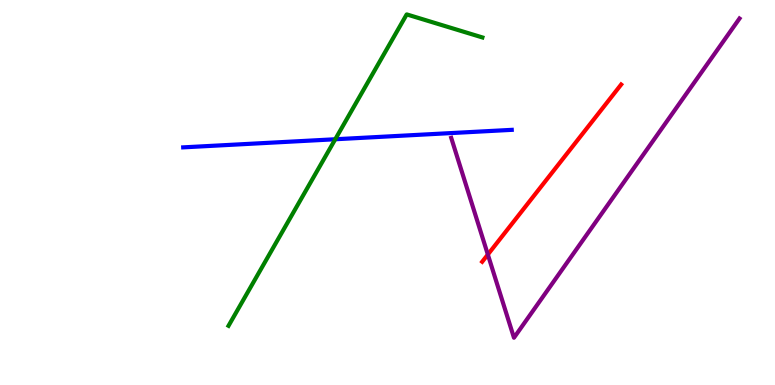[{'lines': ['blue', 'red'], 'intersections': []}, {'lines': ['green', 'red'], 'intersections': []}, {'lines': ['purple', 'red'], 'intersections': [{'x': 6.29, 'y': 3.39}]}, {'lines': ['blue', 'green'], 'intersections': [{'x': 4.33, 'y': 6.38}]}, {'lines': ['blue', 'purple'], 'intersections': []}, {'lines': ['green', 'purple'], 'intersections': []}]